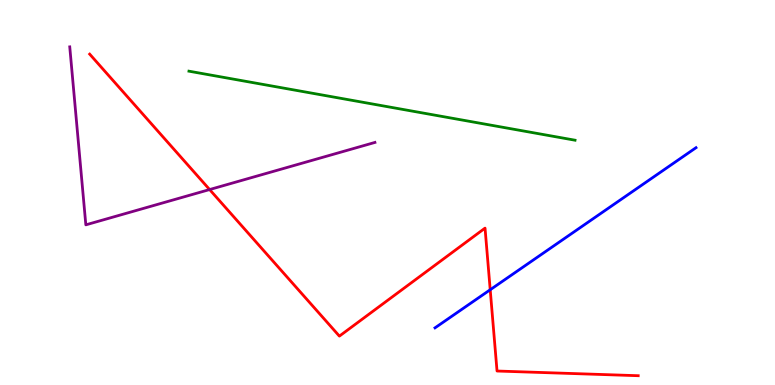[{'lines': ['blue', 'red'], 'intersections': [{'x': 6.33, 'y': 2.47}]}, {'lines': ['green', 'red'], 'intersections': []}, {'lines': ['purple', 'red'], 'intersections': [{'x': 2.7, 'y': 5.08}]}, {'lines': ['blue', 'green'], 'intersections': []}, {'lines': ['blue', 'purple'], 'intersections': []}, {'lines': ['green', 'purple'], 'intersections': []}]